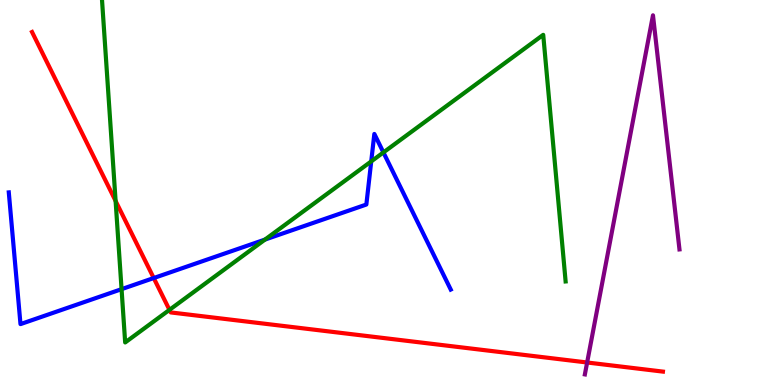[{'lines': ['blue', 'red'], 'intersections': [{'x': 1.98, 'y': 2.78}]}, {'lines': ['green', 'red'], 'intersections': [{'x': 1.49, 'y': 4.78}, {'x': 2.19, 'y': 1.95}]}, {'lines': ['purple', 'red'], 'intersections': [{'x': 7.58, 'y': 0.585}]}, {'lines': ['blue', 'green'], 'intersections': [{'x': 1.57, 'y': 2.49}, {'x': 3.42, 'y': 3.78}, {'x': 4.79, 'y': 5.81}, {'x': 4.95, 'y': 6.04}]}, {'lines': ['blue', 'purple'], 'intersections': []}, {'lines': ['green', 'purple'], 'intersections': []}]